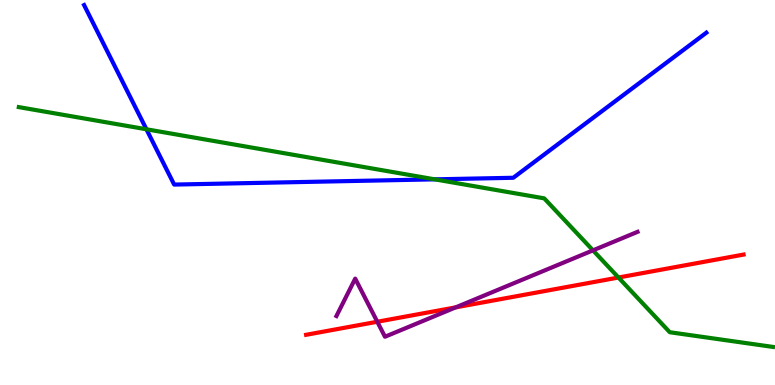[{'lines': ['blue', 'red'], 'intersections': []}, {'lines': ['green', 'red'], 'intersections': [{'x': 7.98, 'y': 2.79}]}, {'lines': ['purple', 'red'], 'intersections': [{'x': 4.87, 'y': 1.64}, {'x': 5.88, 'y': 2.02}]}, {'lines': ['blue', 'green'], 'intersections': [{'x': 1.89, 'y': 6.64}, {'x': 5.61, 'y': 5.34}]}, {'lines': ['blue', 'purple'], 'intersections': []}, {'lines': ['green', 'purple'], 'intersections': [{'x': 7.65, 'y': 3.5}]}]